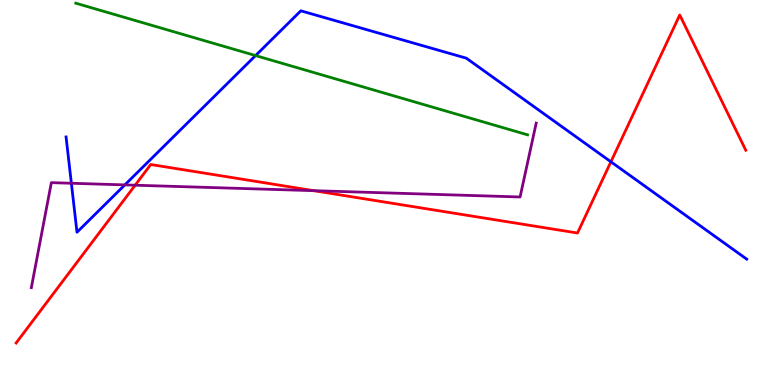[{'lines': ['blue', 'red'], 'intersections': [{'x': 7.88, 'y': 5.8}]}, {'lines': ['green', 'red'], 'intersections': []}, {'lines': ['purple', 'red'], 'intersections': [{'x': 1.74, 'y': 5.19}, {'x': 4.05, 'y': 5.05}]}, {'lines': ['blue', 'green'], 'intersections': [{'x': 3.3, 'y': 8.56}]}, {'lines': ['blue', 'purple'], 'intersections': [{'x': 0.921, 'y': 5.24}, {'x': 1.61, 'y': 5.2}]}, {'lines': ['green', 'purple'], 'intersections': []}]